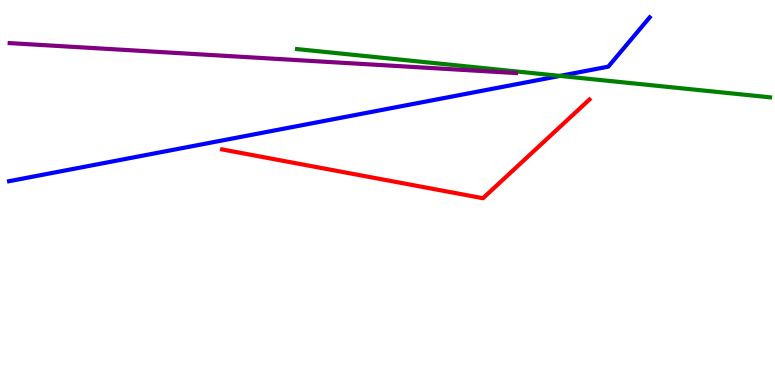[{'lines': ['blue', 'red'], 'intersections': []}, {'lines': ['green', 'red'], 'intersections': []}, {'lines': ['purple', 'red'], 'intersections': []}, {'lines': ['blue', 'green'], 'intersections': [{'x': 7.23, 'y': 8.03}]}, {'lines': ['blue', 'purple'], 'intersections': []}, {'lines': ['green', 'purple'], 'intersections': []}]